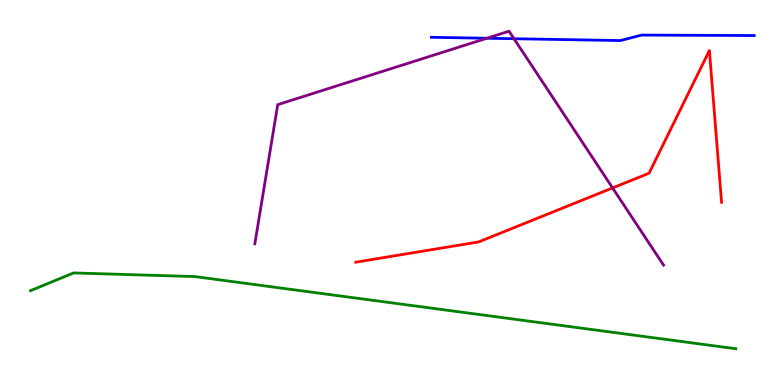[{'lines': ['blue', 'red'], 'intersections': []}, {'lines': ['green', 'red'], 'intersections': []}, {'lines': ['purple', 'red'], 'intersections': [{'x': 7.9, 'y': 5.12}]}, {'lines': ['blue', 'green'], 'intersections': []}, {'lines': ['blue', 'purple'], 'intersections': [{'x': 6.28, 'y': 9.01}, {'x': 6.63, 'y': 8.99}]}, {'lines': ['green', 'purple'], 'intersections': []}]